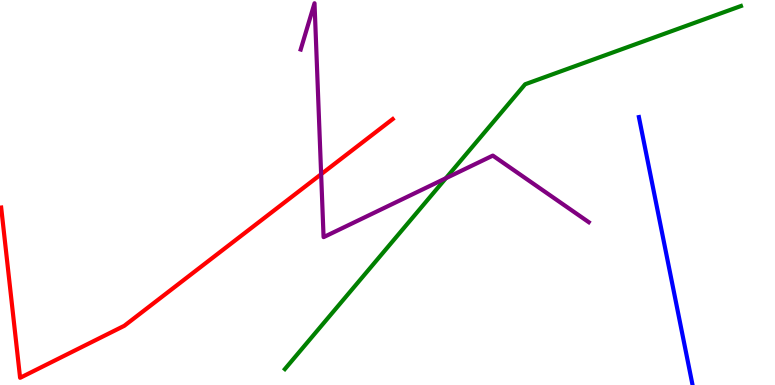[{'lines': ['blue', 'red'], 'intersections': []}, {'lines': ['green', 'red'], 'intersections': []}, {'lines': ['purple', 'red'], 'intersections': [{'x': 4.14, 'y': 5.48}]}, {'lines': ['blue', 'green'], 'intersections': []}, {'lines': ['blue', 'purple'], 'intersections': []}, {'lines': ['green', 'purple'], 'intersections': [{'x': 5.75, 'y': 5.37}]}]